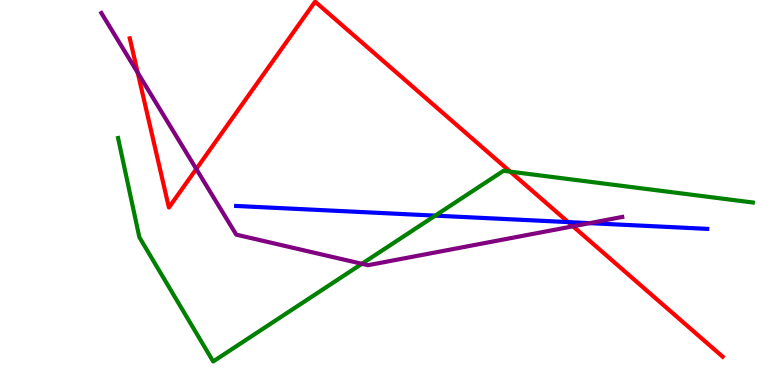[{'lines': ['blue', 'red'], 'intersections': [{'x': 7.33, 'y': 4.23}]}, {'lines': ['green', 'red'], 'intersections': [{'x': 6.58, 'y': 5.54}]}, {'lines': ['purple', 'red'], 'intersections': [{'x': 1.78, 'y': 8.11}, {'x': 2.53, 'y': 5.61}, {'x': 7.39, 'y': 4.12}]}, {'lines': ['blue', 'green'], 'intersections': [{'x': 5.62, 'y': 4.4}]}, {'lines': ['blue', 'purple'], 'intersections': [{'x': 7.61, 'y': 4.2}]}, {'lines': ['green', 'purple'], 'intersections': [{'x': 4.67, 'y': 3.15}]}]